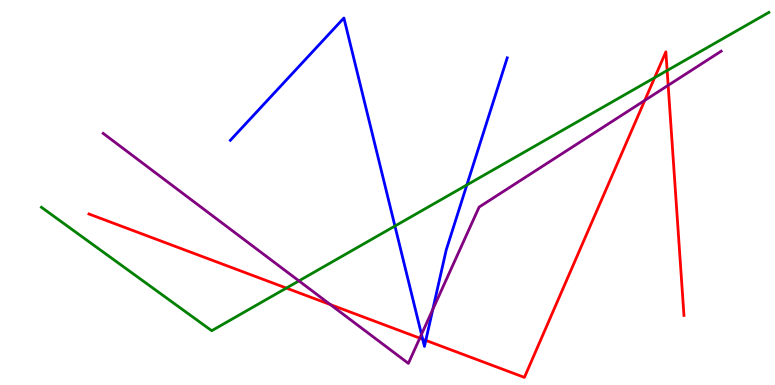[{'lines': ['blue', 'red'], 'intersections': [{'x': 5.45, 'y': 1.19}, {'x': 5.49, 'y': 1.16}]}, {'lines': ['green', 'red'], 'intersections': [{'x': 3.69, 'y': 2.52}, {'x': 8.45, 'y': 7.98}, {'x': 8.61, 'y': 8.17}]}, {'lines': ['purple', 'red'], 'intersections': [{'x': 4.26, 'y': 2.09}, {'x': 5.42, 'y': 1.22}, {'x': 8.32, 'y': 7.39}, {'x': 8.62, 'y': 7.78}]}, {'lines': ['blue', 'green'], 'intersections': [{'x': 5.1, 'y': 4.13}, {'x': 6.02, 'y': 5.2}]}, {'lines': ['blue', 'purple'], 'intersections': [{'x': 5.44, 'y': 1.32}, {'x': 5.58, 'y': 1.96}]}, {'lines': ['green', 'purple'], 'intersections': [{'x': 3.86, 'y': 2.7}]}]